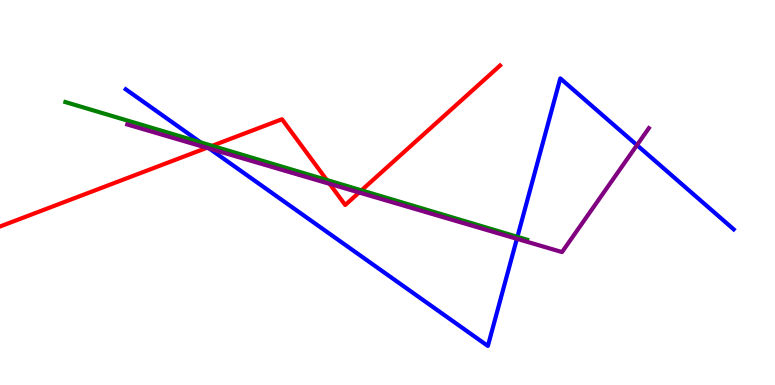[{'lines': ['blue', 'red'], 'intersections': [{'x': 2.68, 'y': 6.17}]}, {'lines': ['green', 'red'], 'intersections': [{'x': 2.74, 'y': 6.21}, {'x': 4.22, 'y': 5.32}, {'x': 4.66, 'y': 5.06}]}, {'lines': ['purple', 'red'], 'intersections': [{'x': 2.67, 'y': 6.16}, {'x': 4.25, 'y': 5.22}, {'x': 4.63, 'y': 5.0}]}, {'lines': ['blue', 'green'], 'intersections': [{'x': 2.59, 'y': 6.3}, {'x': 6.68, 'y': 3.85}]}, {'lines': ['blue', 'purple'], 'intersections': [{'x': 2.7, 'y': 6.14}, {'x': 6.67, 'y': 3.8}, {'x': 8.22, 'y': 6.23}]}, {'lines': ['green', 'purple'], 'intersections': []}]